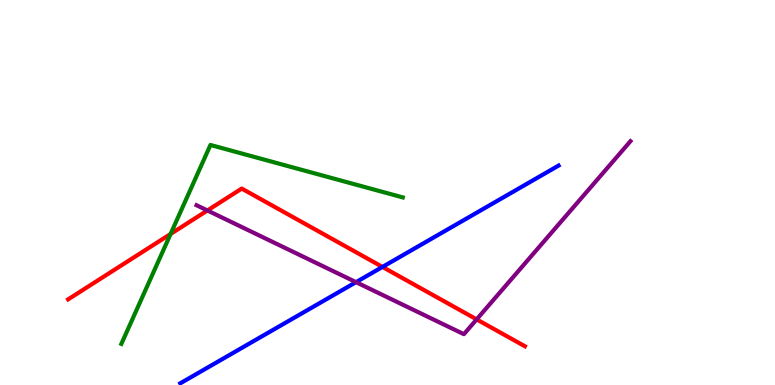[{'lines': ['blue', 'red'], 'intersections': [{'x': 4.94, 'y': 3.07}]}, {'lines': ['green', 'red'], 'intersections': [{'x': 2.2, 'y': 3.92}]}, {'lines': ['purple', 'red'], 'intersections': [{'x': 2.68, 'y': 4.53}, {'x': 6.15, 'y': 1.7}]}, {'lines': ['blue', 'green'], 'intersections': []}, {'lines': ['blue', 'purple'], 'intersections': [{'x': 4.59, 'y': 2.67}]}, {'lines': ['green', 'purple'], 'intersections': []}]